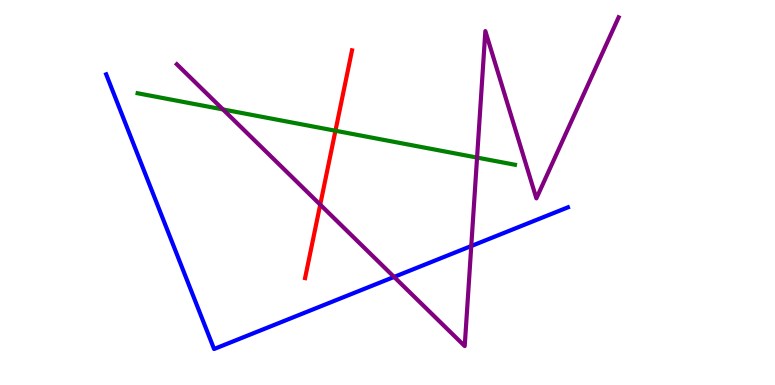[{'lines': ['blue', 'red'], 'intersections': []}, {'lines': ['green', 'red'], 'intersections': [{'x': 4.33, 'y': 6.6}]}, {'lines': ['purple', 'red'], 'intersections': [{'x': 4.13, 'y': 4.68}]}, {'lines': ['blue', 'green'], 'intersections': []}, {'lines': ['blue', 'purple'], 'intersections': [{'x': 5.08, 'y': 2.81}, {'x': 6.08, 'y': 3.61}]}, {'lines': ['green', 'purple'], 'intersections': [{'x': 2.88, 'y': 7.16}, {'x': 6.16, 'y': 5.91}]}]